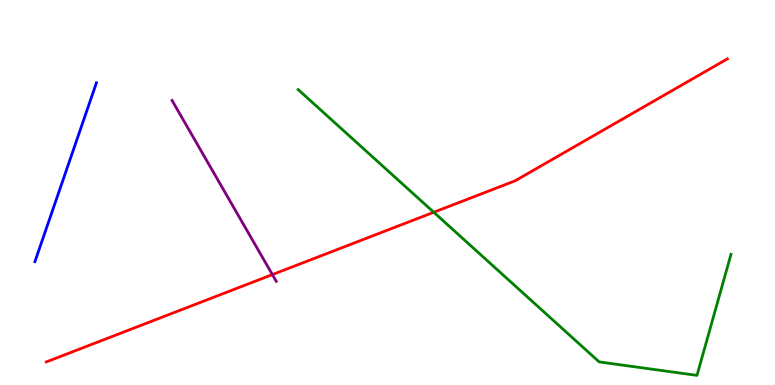[{'lines': ['blue', 'red'], 'intersections': []}, {'lines': ['green', 'red'], 'intersections': [{'x': 5.6, 'y': 4.49}]}, {'lines': ['purple', 'red'], 'intersections': [{'x': 3.51, 'y': 2.87}]}, {'lines': ['blue', 'green'], 'intersections': []}, {'lines': ['blue', 'purple'], 'intersections': []}, {'lines': ['green', 'purple'], 'intersections': []}]